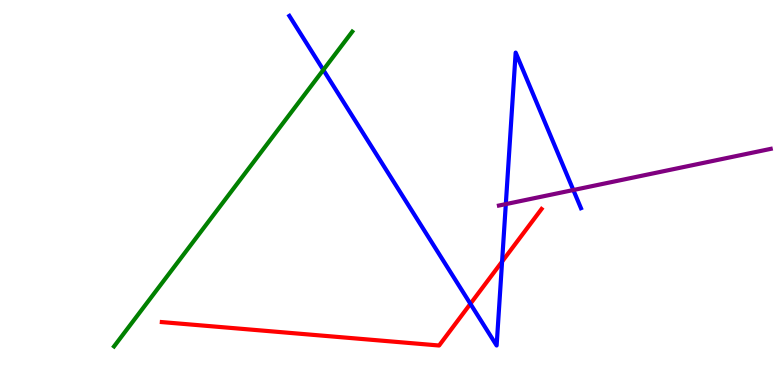[{'lines': ['blue', 'red'], 'intersections': [{'x': 6.07, 'y': 2.11}, {'x': 6.48, 'y': 3.21}]}, {'lines': ['green', 'red'], 'intersections': []}, {'lines': ['purple', 'red'], 'intersections': []}, {'lines': ['blue', 'green'], 'intersections': [{'x': 4.17, 'y': 8.18}]}, {'lines': ['blue', 'purple'], 'intersections': [{'x': 6.53, 'y': 4.7}, {'x': 7.4, 'y': 5.06}]}, {'lines': ['green', 'purple'], 'intersections': []}]